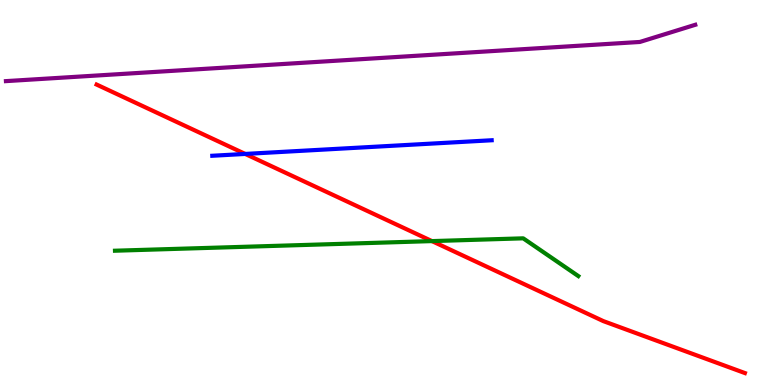[{'lines': ['blue', 'red'], 'intersections': [{'x': 3.16, 'y': 6.0}]}, {'lines': ['green', 'red'], 'intersections': [{'x': 5.57, 'y': 3.74}]}, {'lines': ['purple', 'red'], 'intersections': []}, {'lines': ['blue', 'green'], 'intersections': []}, {'lines': ['blue', 'purple'], 'intersections': []}, {'lines': ['green', 'purple'], 'intersections': []}]